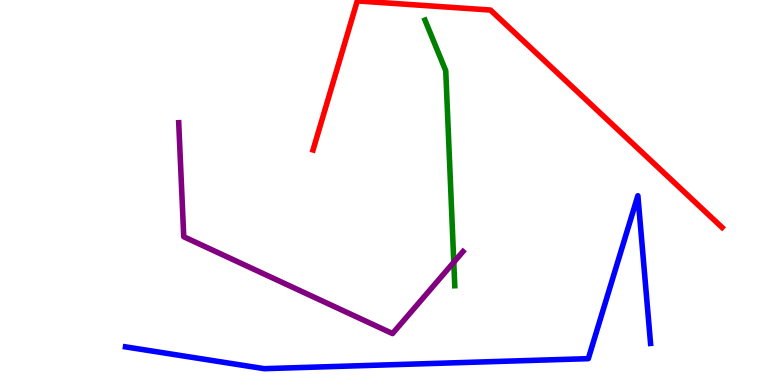[{'lines': ['blue', 'red'], 'intersections': []}, {'lines': ['green', 'red'], 'intersections': []}, {'lines': ['purple', 'red'], 'intersections': []}, {'lines': ['blue', 'green'], 'intersections': []}, {'lines': ['blue', 'purple'], 'intersections': []}, {'lines': ['green', 'purple'], 'intersections': [{'x': 5.86, 'y': 3.19}]}]